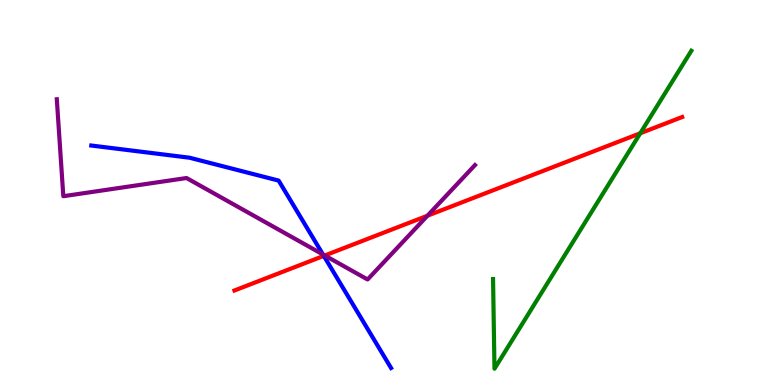[{'lines': ['blue', 'red'], 'intersections': [{'x': 4.18, 'y': 3.35}]}, {'lines': ['green', 'red'], 'intersections': [{'x': 8.26, 'y': 6.54}]}, {'lines': ['purple', 'red'], 'intersections': [{'x': 4.19, 'y': 3.36}, {'x': 5.52, 'y': 4.4}]}, {'lines': ['blue', 'green'], 'intersections': []}, {'lines': ['blue', 'purple'], 'intersections': [{'x': 4.17, 'y': 3.39}]}, {'lines': ['green', 'purple'], 'intersections': []}]